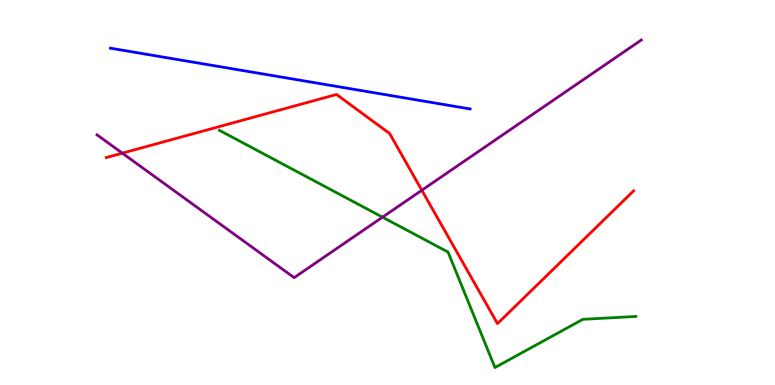[{'lines': ['blue', 'red'], 'intersections': []}, {'lines': ['green', 'red'], 'intersections': []}, {'lines': ['purple', 'red'], 'intersections': [{'x': 1.58, 'y': 6.02}, {'x': 5.44, 'y': 5.06}]}, {'lines': ['blue', 'green'], 'intersections': []}, {'lines': ['blue', 'purple'], 'intersections': []}, {'lines': ['green', 'purple'], 'intersections': [{'x': 4.94, 'y': 4.36}]}]